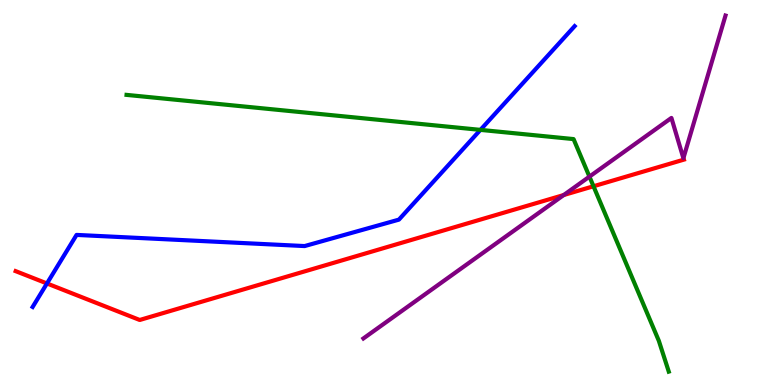[{'lines': ['blue', 'red'], 'intersections': [{'x': 0.606, 'y': 2.64}]}, {'lines': ['green', 'red'], 'intersections': [{'x': 7.66, 'y': 5.16}]}, {'lines': ['purple', 'red'], 'intersections': [{'x': 7.27, 'y': 4.93}]}, {'lines': ['blue', 'green'], 'intersections': [{'x': 6.2, 'y': 6.63}]}, {'lines': ['blue', 'purple'], 'intersections': []}, {'lines': ['green', 'purple'], 'intersections': [{'x': 7.61, 'y': 5.41}]}]